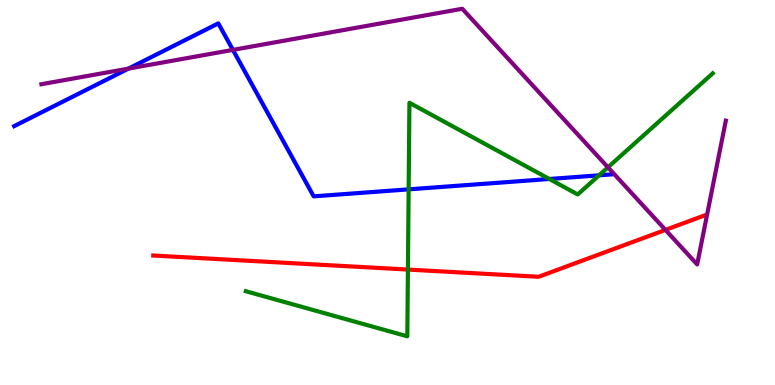[{'lines': ['blue', 'red'], 'intersections': []}, {'lines': ['green', 'red'], 'intersections': [{'x': 5.26, 'y': 3.0}]}, {'lines': ['purple', 'red'], 'intersections': [{'x': 8.59, 'y': 4.03}]}, {'lines': ['blue', 'green'], 'intersections': [{'x': 5.27, 'y': 5.08}, {'x': 7.09, 'y': 5.35}, {'x': 7.73, 'y': 5.45}]}, {'lines': ['blue', 'purple'], 'intersections': [{'x': 1.66, 'y': 8.22}, {'x': 3.01, 'y': 8.7}]}, {'lines': ['green', 'purple'], 'intersections': [{'x': 7.84, 'y': 5.65}]}]